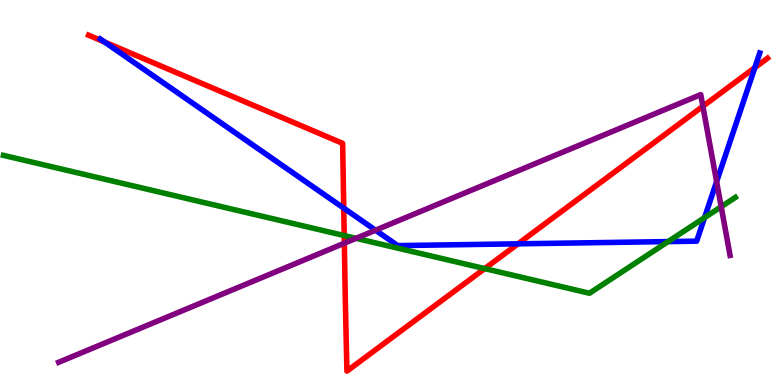[{'lines': ['blue', 'red'], 'intersections': [{'x': 1.35, 'y': 8.91}, {'x': 4.44, 'y': 4.59}, {'x': 6.68, 'y': 3.67}, {'x': 9.74, 'y': 8.24}]}, {'lines': ['green', 'red'], 'intersections': [{'x': 4.44, 'y': 3.88}, {'x': 6.25, 'y': 3.02}]}, {'lines': ['purple', 'red'], 'intersections': [{'x': 4.44, 'y': 3.68}, {'x': 9.07, 'y': 7.24}]}, {'lines': ['blue', 'green'], 'intersections': [{'x': 8.62, 'y': 3.72}, {'x': 9.09, 'y': 4.35}]}, {'lines': ['blue', 'purple'], 'intersections': [{'x': 4.85, 'y': 4.02}, {'x': 9.25, 'y': 5.28}]}, {'lines': ['green', 'purple'], 'intersections': [{'x': 4.59, 'y': 3.81}, {'x': 9.31, 'y': 4.63}]}]